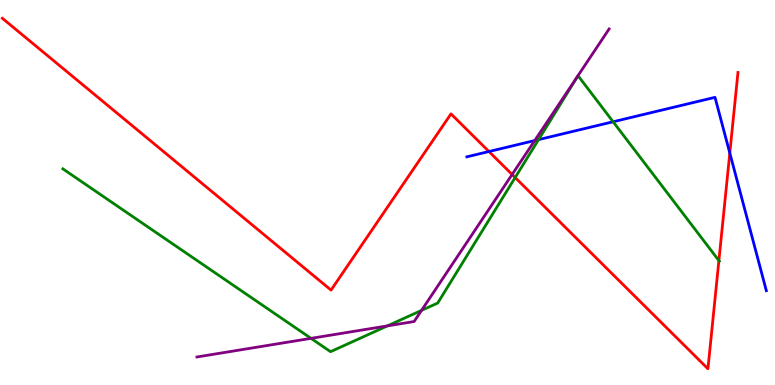[{'lines': ['blue', 'red'], 'intersections': [{'x': 6.31, 'y': 6.06}, {'x': 9.42, 'y': 6.03}]}, {'lines': ['green', 'red'], 'intersections': [{'x': 6.65, 'y': 5.39}, {'x': 9.28, 'y': 3.23}]}, {'lines': ['purple', 'red'], 'intersections': [{'x': 6.61, 'y': 5.47}]}, {'lines': ['blue', 'green'], 'intersections': [{'x': 6.95, 'y': 6.37}, {'x': 7.91, 'y': 6.84}]}, {'lines': ['blue', 'purple'], 'intersections': [{'x': 6.9, 'y': 6.35}]}, {'lines': ['green', 'purple'], 'intersections': [{'x': 4.01, 'y': 1.21}, {'x': 5.0, 'y': 1.54}, {'x': 5.44, 'y': 1.94}]}]